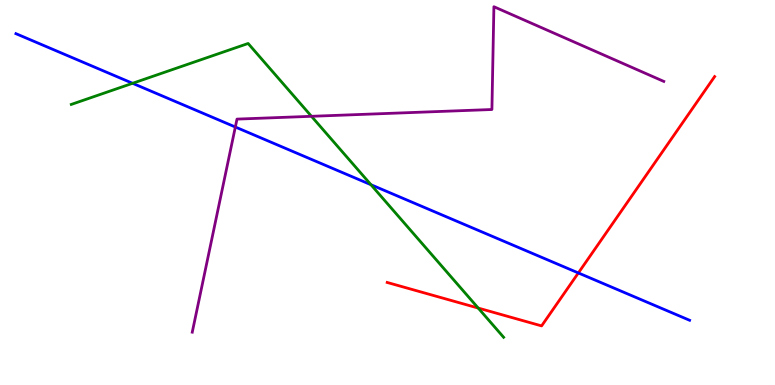[{'lines': ['blue', 'red'], 'intersections': [{'x': 7.46, 'y': 2.91}]}, {'lines': ['green', 'red'], 'intersections': [{'x': 6.17, 'y': 2.0}]}, {'lines': ['purple', 'red'], 'intersections': []}, {'lines': ['blue', 'green'], 'intersections': [{'x': 1.71, 'y': 7.84}, {'x': 4.79, 'y': 5.2}]}, {'lines': ['blue', 'purple'], 'intersections': [{'x': 3.04, 'y': 6.7}]}, {'lines': ['green', 'purple'], 'intersections': [{'x': 4.02, 'y': 6.98}]}]